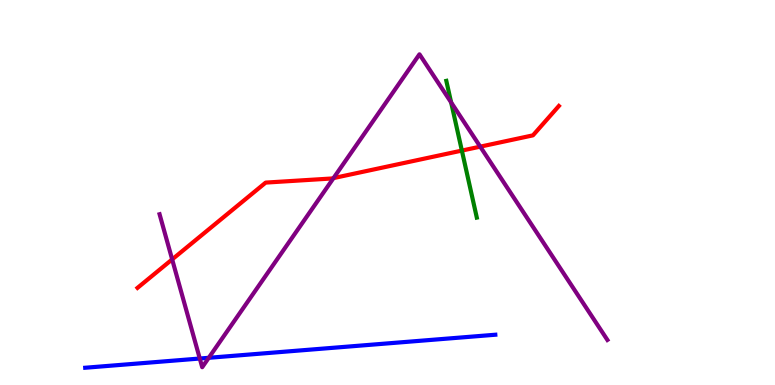[{'lines': ['blue', 'red'], 'intersections': []}, {'lines': ['green', 'red'], 'intersections': [{'x': 5.96, 'y': 6.09}]}, {'lines': ['purple', 'red'], 'intersections': [{'x': 2.22, 'y': 3.26}, {'x': 4.3, 'y': 5.37}, {'x': 6.2, 'y': 6.19}]}, {'lines': ['blue', 'green'], 'intersections': []}, {'lines': ['blue', 'purple'], 'intersections': [{'x': 2.58, 'y': 0.688}, {'x': 2.69, 'y': 0.706}]}, {'lines': ['green', 'purple'], 'intersections': [{'x': 5.82, 'y': 7.34}]}]